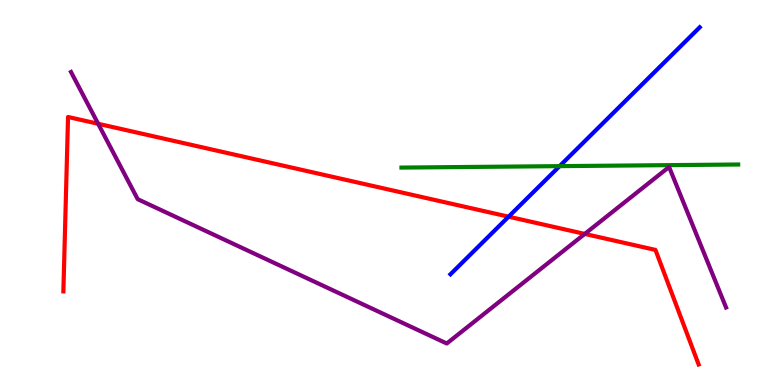[{'lines': ['blue', 'red'], 'intersections': [{'x': 6.56, 'y': 4.37}]}, {'lines': ['green', 'red'], 'intersections': []}, {'lines': ['purple', 'red'], 'intersections': [{'x': 1.27, 'y': 6.78}, {'x': 7.55, 'y': 3.92}]}, {'lines': ['blue', 'green'], 'intersections': [{'x': 7.22, 'y': 5.68}]}, {'lines': ['blue', 'purple'], 'intersections': []}, {'lines': ['green', 'purple'], 'intersections': []}]